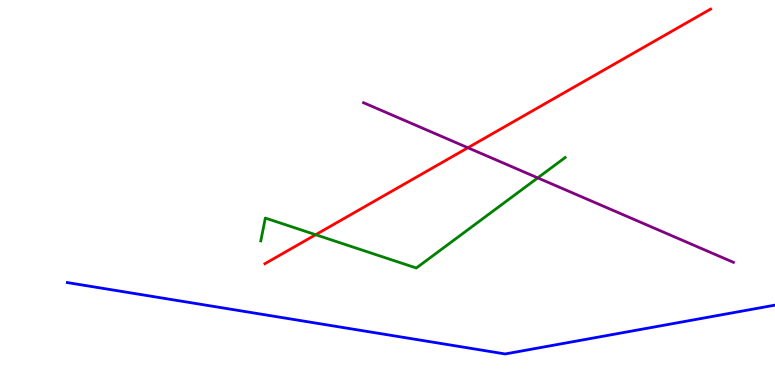[{'lines': ['blue', 'red'], 'intersections': []}, {'lines': ['green', 'red'], 'intersections': [{'x': 4.07, 'y': 3.9}]}, {'lines': ['purple', 'red'], 'intersections': [{'x': 6.04, 'y': 6.16}]}, {'lines': ['blue', 'green'], 'intersections': []}, {'lines': ['blue', 'purple'], 'intersections': []}, {'lines': ['green', 'purple'], 'intersections': [{'x': 6.94, 'y': 5.38}]}]